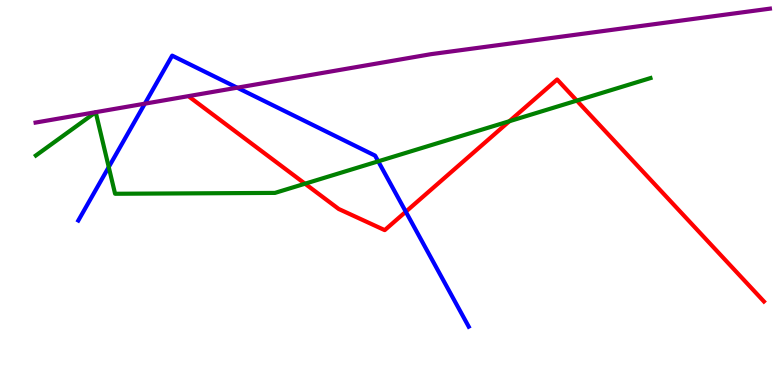[{'lines': ['blue', 'red'], 'intersections': [{'x': 5.24, 'y': 4.5}]}, {'lines': ['green', 'red'], 'intersections': [{'x': 3.94, 'y': 5.23}, {'x': 6.57, 'y': 6.85}, {'x': 7.44, 'y': 7.39}]}, {'lines': ['purple', 'red'], 'intersections': []}, {'lines': ['blue', 'green'], 'intersections': [{'x': 1.4, 'y': 5.66}, {'x': 4.88, 'y': 5.81}]}, {'lines': ['blue', 'purple'], 'intersections': [{'x': 1.87, 'y': 7.31}, {'x': 3.06, 'y': 7.72}]}, {'lines': ['green', 'purple'], 'intersections': []}]